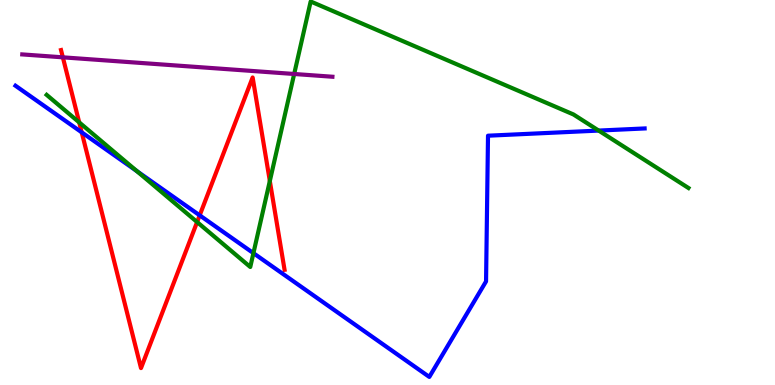[{'lines': ['blue', 'red'], 'intersections': [{'x': 1.05, 'y': 6.56}, {'x': 2.58, 'y': 4.41}]}, {'lines': ['green', 'red'], 'intersections': [{'x': 1.02, 'y': 6.82}, {'x': 2.54, 'y': 4.23}, {'x': 3.48, 'y': 5.3}]}, {'lines': ['purple', 'red'], 'intersections': [{'x': 0.811, 'y': 8.51}]}, {'lines': ['blue', 'green'], 'intersections': [{'x': 1.77, 'y': 5.55}, {'x': 3.27, 'y': 3.42}, {'x': 7.72, 'y': 6.61}]}, {'lines': ['blue', 'purple'], 'intersections': []}, {'lines': ['green', 'purple'], 'intersections': [{'x': 3.8, 'y': 8.08}]}]